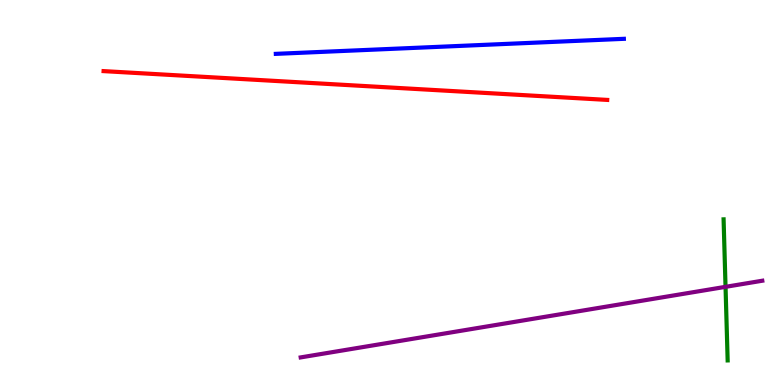[{'lines': ['blue', 'red'], 'intersections': []}, {'lines': ['green', 'red'], 'intersections': []}, {'lines': ['purple', 'red'], 'intersections': []}, {'lines': ['blue', 'green'], 'intersections': []}, {'lines': ['blue', 'purple'], 'intersections': []}, {'lines': ['green', 'purple'], 'intersections': [{'x': 9.36, 'y': 2.55}]}]